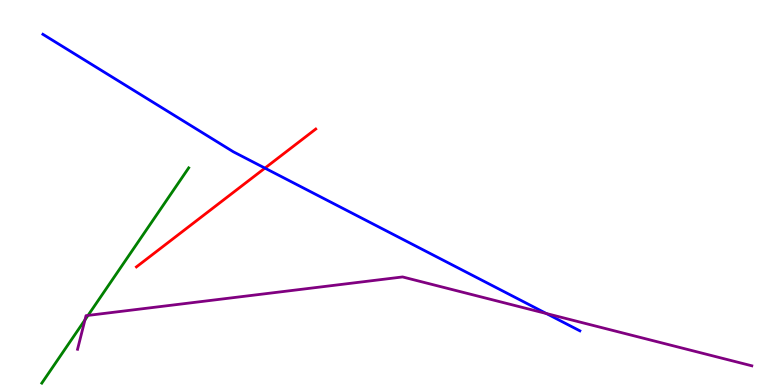[{'lines': ['blue', 'red'], 'intersections': [{'x': 3.42, 'y': 5.63}]}, {'lines': ['green', 'red'], 'intersections': []}, {'lines': ['purple', 'red'], 'intersections': []}, {'lines': ['blue', 'green'], 'intersections': []}, {'lines': ['blue', 'purple'], 'intersections': [{'x': 7.05, 'y': 1.86}]}, {'lines': ['green', 'purple'], 'intersections': [{'x': 1.1, 'y': 1.69}, {'x': 1.14, 'y': 1.81}]}]